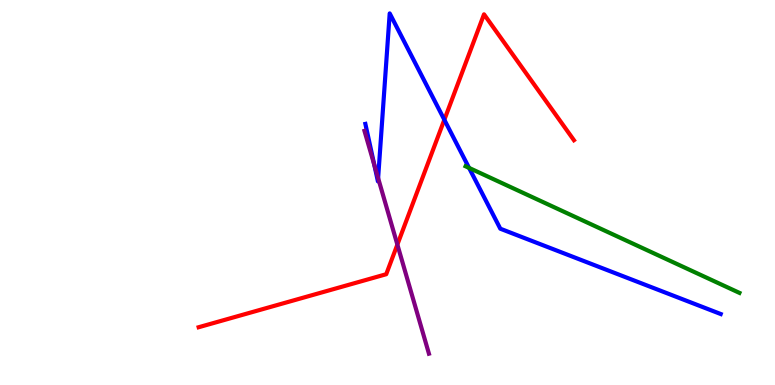[{'lines': ['blue', 'red'], 'intersections': [{'x': 5.73, 'y': 6.89}]}, {'lines': ['green', 'red'], 'intersections': []}, {'lines': ['purple', 'red'], 'intersections': [{'x': 5.13, 'y': 3.65}]}, {'lines': ['blue', 'green'], 'intersections': [{'x': 6.05, 'y': 5.64}]}, {'lines': ['blue', 'purple'], 'intersections': [{'x': 4.83, 'y': 5.71}, {'x': 4.88, 'y': 5.37}]}, {'lines': ['green', 'purple'], 'intersections': []}]